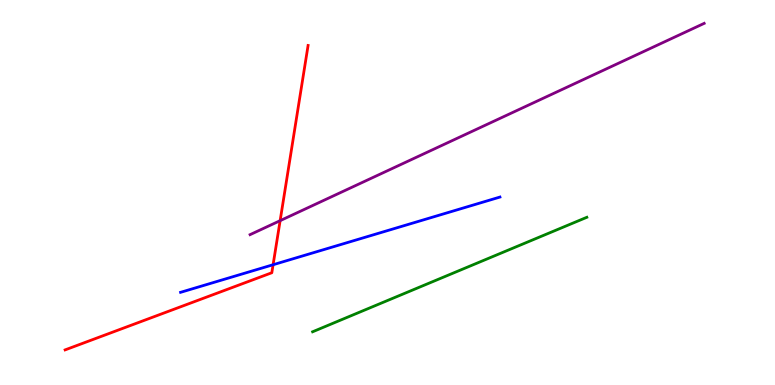[{'lines': ['blue', 'red'], 'intersections': [{'x': 3.52, 'y': 3.12}]}, {'lines': ['green', 'red'], 'intersections': []}, {'lines': ['purple', 'red'], 'intersections': [{'x': 3.61, 'y': 4.27}]}, {'lines': ['blue', 'green'], 'intersections': []}, {'lines': ['blue', 'purple'], 'intersections': []}, {'lines': ['green', 'purple'], 'intersections': []}]